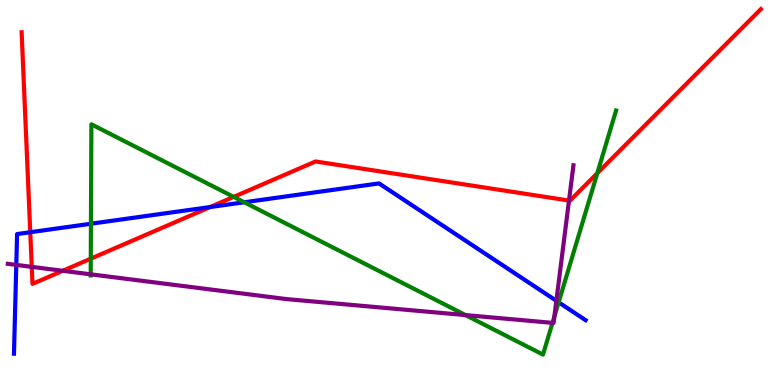[{'lines': ['blue', 'red'], 'intersections': [{'x': 0.39, 'y': 3.97}, {'x': 2.71, 'y': 4.62}]}, {'lines': ['green', 'red'], 'intersections': [{'x': 1.17, 'y': 3.28}, {'x': 3.02, 'y': 4.89}, {'x': 7.71, 'y': 5.5}]}, {'lines': ['purple', 'red'], 'intersections': [{'x': 0.41, 'y': 3.07}, {'x': 0.81, 'y': 2.97}, {'x': 7.34, 'y': 4.79}]}, {'lines': ['blue', 'green'], 'intersections': [{'x': 1.17, 'y': 4.19}, {'x': 3.15, 'y': 4.75}, {'x': 7.21, 'y': 2.15}]}, {'lines': ['blue', 'purple'], 'intersections': [{'x': 0.21, 'y': 3.12}, {'x': 7.18, 'y': 2.19}]}, {'lines': ['green', 'purple'], 'intersections': [{'x': 1.17, 'y': 2.87}, {'x': 6.01, 'y': 1.82}, {'x': 7.13, 'y': 1.61}, {'x': 7.15, 'y': 1.78}]}]